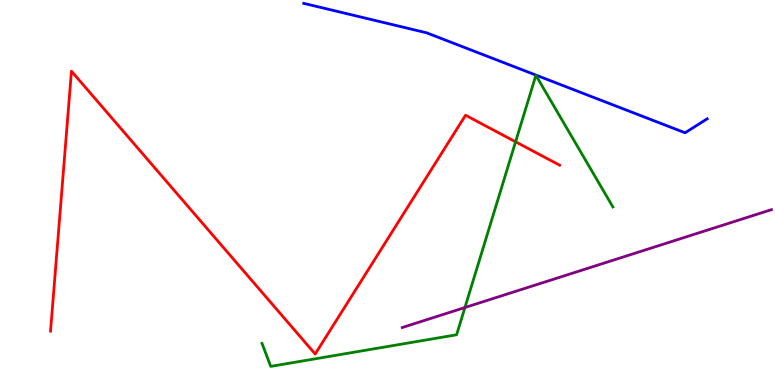[{'lines': ['blue', 'red'], 'intersections': []}, {'lines': ['green', 'red'], 'intersections': [{'x': 6.65, 'y': 6.32}]}, {'lines': ['purple', 'red'], 'intersections': []}, {'lines': ['blue', 'green'], 'intersections': []}, {'lines': ['blue', 'purple'], 'intersections': []}, {'lines': ['green', 'purple'], 'intersections': [{'x': 6.0, 'y': 2.01}]}]